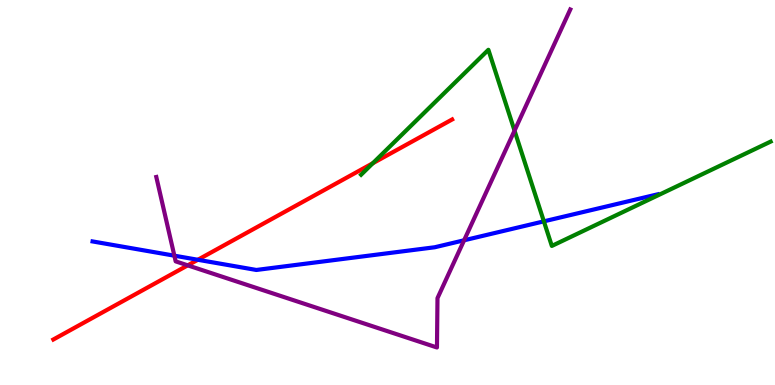[{'lines': ['blue', 'red'], 'intersections': [{'x': 2.55, 'y': 3.25}]}, {'lines': ['green', 'red'], 'intersections': [{'x': 4.81, 'y': 5.76}]}, {'lines': ['purple', 'red'], 'intersections': [{'x': 2.42, 'y': 3.11}]}, {'lines': ['blue', 'green'], 'intersections': [{'x': 7.02, 'y': 4.25}]}, {'lines': ['blue', 'purple'], 'intersections': [{'x': 2.25, 'y': 3.36}, {'x': 5.99, 'y': 3.76}]}, {'lines': ['green', 'purple'], 'intersections': [{'x': 6.64, 'y': 6.61}]}]